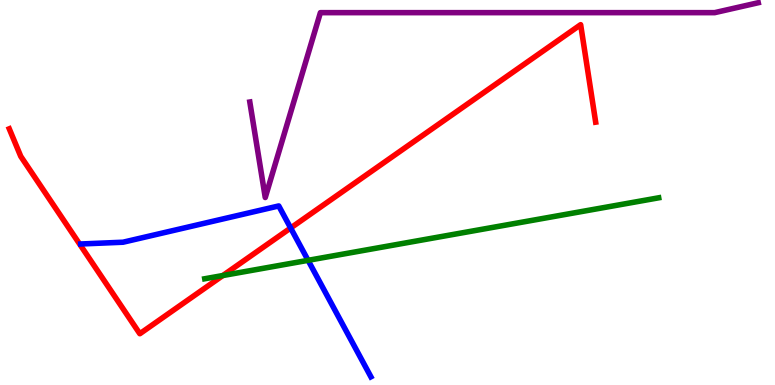[{'lines': ['blue', 'red'], 'intersections': [{'x': 3.75, 'y': 4.08}]}, {'lines': ['green', 'red'], 'intersections': [{'x': 2.88, 'y': 2.84}]}, {'lines': ['purple', 'red'], 'intersections': []}, {'lines': ['blue', 'green'], 'intersections': [{'x': 3.98, 'y': 3.24}]}, {'lines': ['blue', 'purple'], 'intersections': []}, {'lines': ['green', 'purple'], 'intersections': []}]